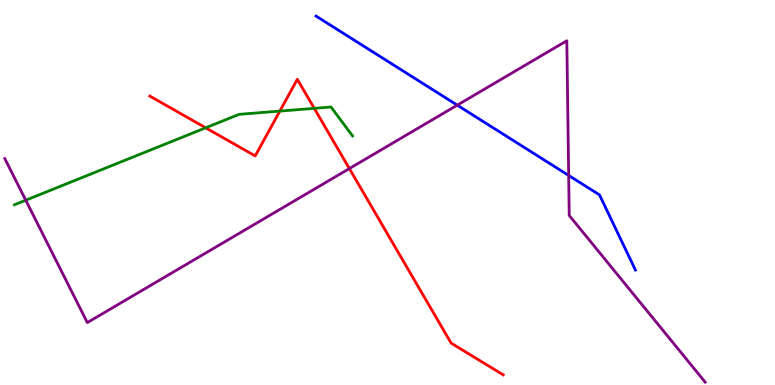[{'lines': ['blue', 'red'], 'intersections': []}, {'lines': ['green', 'red'], 'intersections': [{'x': 2.65, 'y': 6.68}, {'x': 3.61, 'y': 7.11}, {'x': 4.05, 'y': 7.19}]}, {'lines': ['purple', 'red'], 'intersections': [{'x': 4.51, 'y': 5.62}]}, {'lines': ['blue', 'green'], 'intersections': []}, {'lines': ['blue', 'purple'], 'intersections': [{'x': 5.9, 'y': 7.27}, {'x': 7.34, 'y': 5.44}]}, {'lines': ['green', 'purple'], 'intersections': [{'x': 0.332, 'y': 4.8}]}]